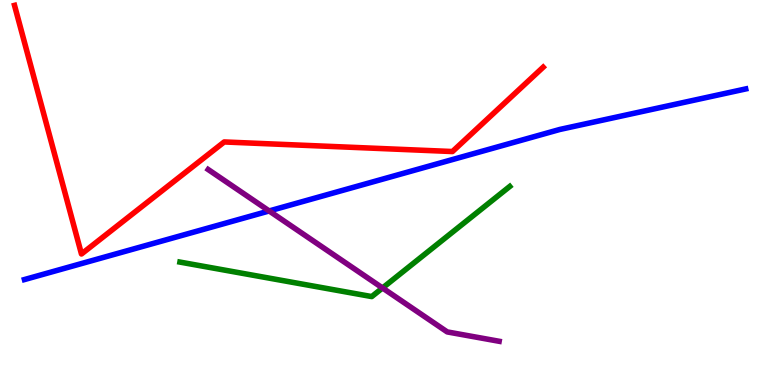[{'lines': ['blue', 'red'], 'intersections': []}, {'lines': ['green', 'red'], 'intersections': []}, {'lines': ['purple', 'red'], 'intersections': []}, {'lines': ['blue', 'green'], 'intersections': []}, {'lines': ['blue', 'purple'], 'intersections': [{'x': 3.47, 'y': 4.52}]}, {'lines': ['green', 'purple'], 'intersections': [{'x': 4.94, 'y': 2.52}]}]